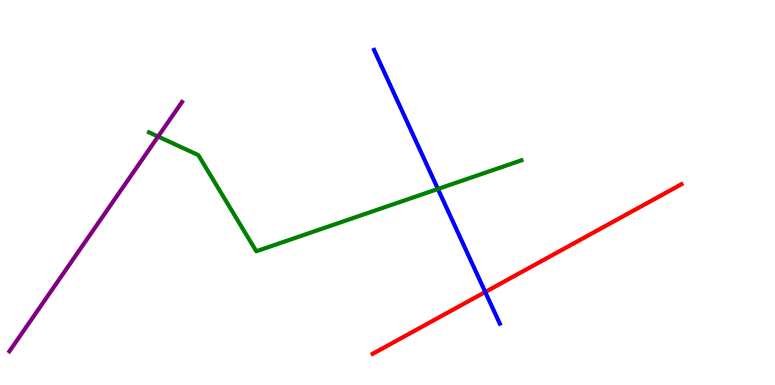[{'lines': ['blue', 'red'], 'intersections': [{'x': 6.26, 'y': 2.42}]}, {'lines': ['green', 'red'], 'intersections': []}, {'lines': ['purple', 'red'], 'intersections': []}, {'lines': ['blue', 'green'], 'intersections': [{'x': 5.65, 'y': 5.09}]}, {'lines': ['blue', 'purple'], 'intersections': []}, {'lines': ['green', 'purple'], 'intersections': [{'x': 2.04, 'y': 6.45}]}]